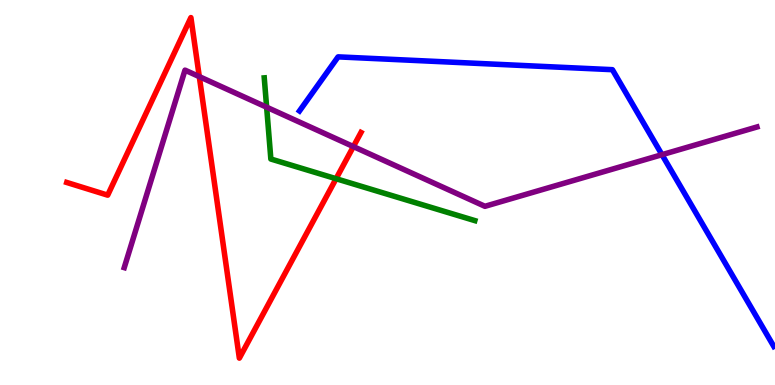[{'lines': ['blue', 'red'], 'intersections': []}, {'lines': ['green', 'red'], 'intersections': [{'x': 4.34, 'y': 5.36}]}, {'lines': ['purple', 'red'], 'intersections': [{'x': 2.57, 'y': 8.01}, {'x': 4.56, 'y': 6.19}]}, {'lines': ['blue', 'green'], 'intersections': []}, {'lines': ['blue', 'purple'], 'intersections': [{'x': 8.54, 'y': 5.98}]}, {'lines': ['green', 'purple'], 'intersections': [{'x': 3.44, 'y': 7.22}]}]